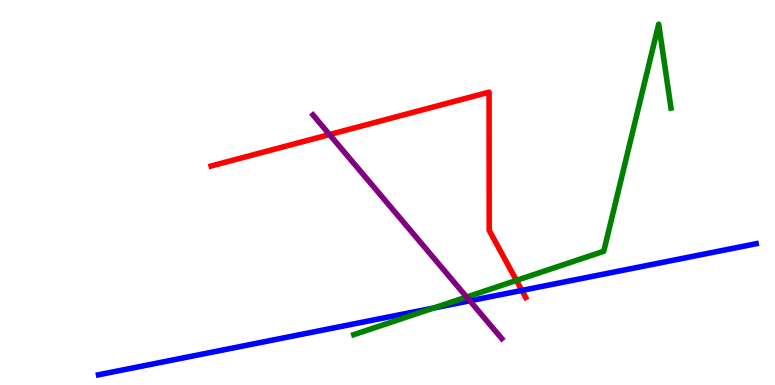[{'lines': ['blue', 'red'], 'intersections': [{'x': 6.73, 'y': 2.46}]}, {'lines': ['green', 'red'], 'intersections': [{'x': 6.66, 'y': 2.72}]}, {'lines': ['purple', 'red'], 'intersections': [{'x': 4.25, 'y': 6.51}]}, {'lines': ['blue', 'green'], 'intersections': [{'x': 5.6, 'y': 2.0}]}, {'lines': ['blue', 'purple'], 'intersections': [{'x': 6.06, 'y': 2.19}]}, {'lines': ['green', 'purple'], 'intersections': [{'x': 6.02, 'y': 2.29}]}]